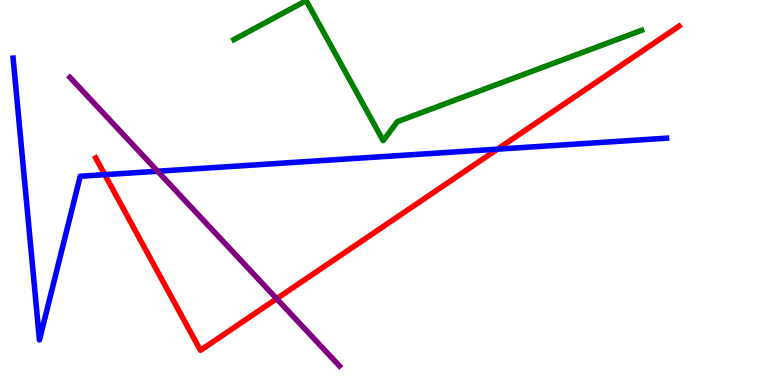[{'lines': ['blue', 'red'], 'intersections': [{'x': 1.35, 'y': 5.46}, {'x': 6.42, 'y': 6.13}]}, {'lines': ['green', 'red'], 'intersections': []}, {'lines': ['purple', 'red'], 'intersections': [{'x': 3.57, 'y': 2.24}]}, {'lines': ['blue', 'green'], 'intersections': []}, {'lines': ['blue', 'purple'], 'intersections': [{'x': 2.03, 'y': 5.55}]}, {'lines': ['green', 'purple'], 'intersections': []}]